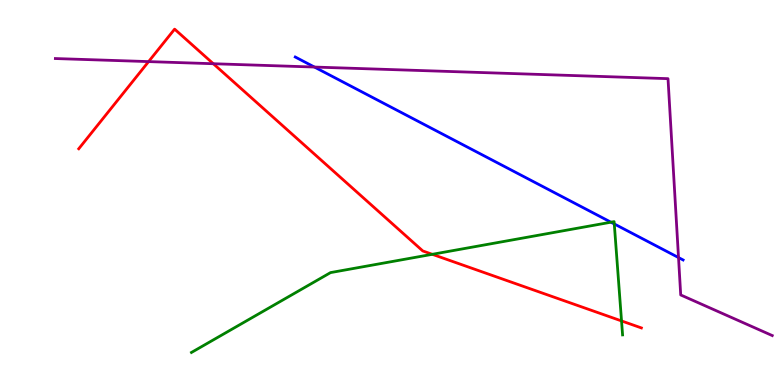[{'lines': ['blue', 'red'], 'intersections': []}, {'lines': ['green', 'red'], 'intersections': [{'x': 5.58, 'y': 3.39}, {'x': 8.02, 'y': 1.66}]}, {'lines': ['purple', 'red'], 'intersections': [{'x': 1.92, 'y': 8.4}, {'x': 2.75, 'y': 8.34}]}, {'lines': ['blue', 'green'], 'intersections': [{'x': 7.88, 'y': 4.23}, {'x': 7.93, 'y': 4.18}]}, {'lines': ['blue', 'purple'], 'intersections': [{'x': 4.06, 'y': 8.26}, {'x': 8.76, 'y': 3.31}]}, {'lines': ['green', 'purple'], 'intersections': []}]